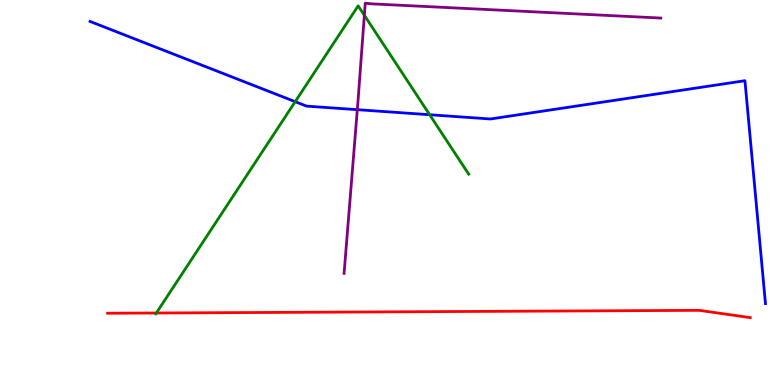[{'lines': ['blue', 'red'], 'intersections': []}, {'lines': ['green', 'red'], 'intersections': [{'x': 2.02, 'y': 1.87}]}, {'lines': ['purple', 'red'], 'intersections': []}, {'lines': ['blue', 'green'], 'intersections': [{'x': 3.81, 'y': 7.36}, {'x': 5.54, 'y': 7.02}]}, {'lines': ['blue', 'purple'], 'intersections': [{'x': 4.61, 'y': 7.15}]}, {'lines': ['green', 'purple'], 'intersections': [{'x': 4.7, 'y': 9.6}]}]